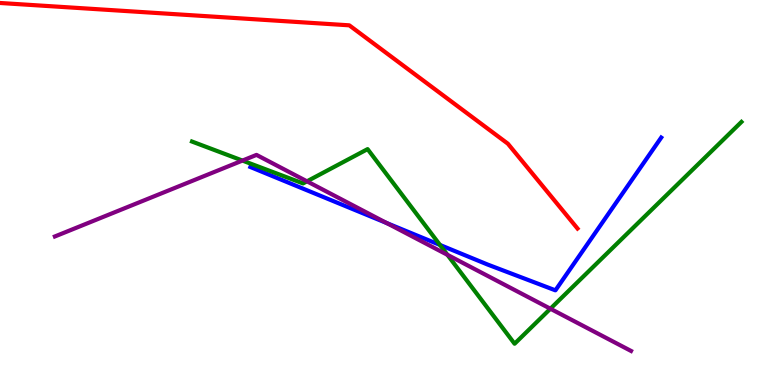[{'lines': ['blue', 'red'], 'intersections': []}, {'lines': ['green', 'red'], 'intersections': []}, {'lines': ['purple', 'red'], 'intersections': []}, {'lines': ['blue', 'green'], 'intersections': [{'x': 5.68, 'y': 3.64}]}, {'lines': ['blue', 'purple'], 'intersections': [{'x': 4.99, 'y': 4.21}]}, {'lines': ['green', 'purple'], 'intersections': [{'x': 3.13, 'y': 5.83}, {'x': 3.96, 'y': 5.29}, {'x': 5.77, 'y': 3.38}, {'x': 7.1, 'y': 1.98}]}]